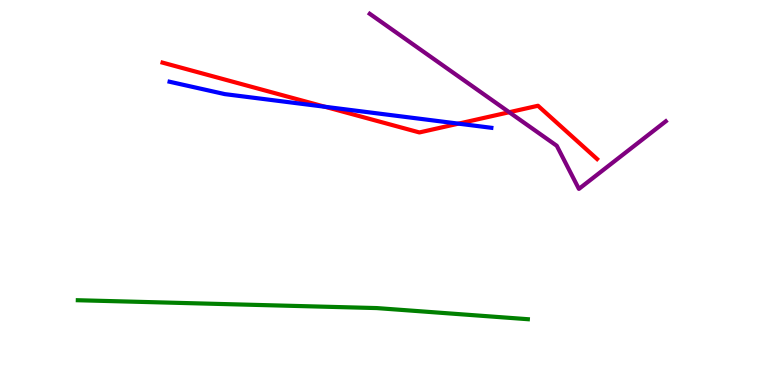[{'lines': ['blue', 'red'], 'intersections': [{'x': 4.19, 'y': 7.23}, {'x': 5.92, 'y': 6.79}]}, {'lines': ['green', 'red'], 'intersections': []}, {'lines': ['purple', 'red'], 'intersections': [{'x': 6.57, 'y': 7.09}]}, {'lines': ['blue', 'green'], 'intersections': []}, {'lines': ['blue', 'purple'], 'intersections': []}, {'lines': ['green', 'purple'], 'intersections': []}]